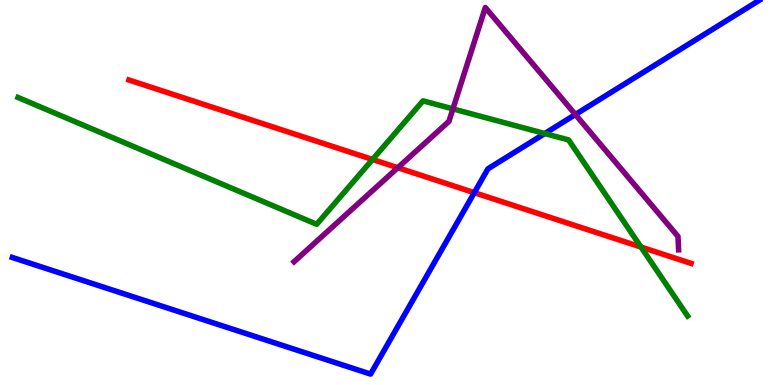[{'lines': ['blue', 'red'], 'intersections': [{'x': 6.12, 'y': 5.0}]}, {'lines': ['green', 'red'], 'intersections': [{'x': 4.81, 'y': 5.86}, {'x': 8.27, 'y': 3.58}]}, {'lines': ['purple', 'red'], 'intersections': [{'x': 5.13, 'y': 5.64}]}, {'lines': ['blue', 'green'], 'intersections': [{'x': 7.03, 'y': 6.53}]}, {'lines': ['blue', 'purple'], 'intersections': [{'x': 7.42, 'y': 7.03}]}, {'lines': ['green', 'purple'], 'intersections': [{'x': 5.84, 'y': 7.17}]}]